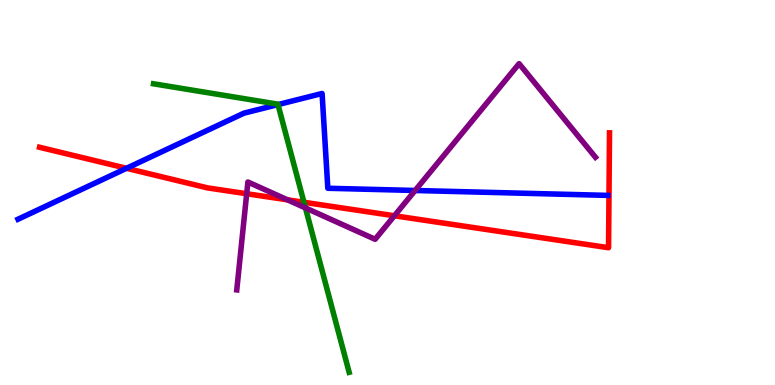[{'lines': ['blue', 'red'], 'intersections': [{'x': 1.63, 'y': 5.63}]}, {'lines': ['green', 'red'], 'intersections': [{'x': 3.92, 'y': 4.75}]}, {'lines': ['purple', 'red'], 'intersections': [{'x': 3.18, 'y': 4.97}, {'x': 3.71, 'y': 4.81}, {'x': 5.09, 'y': 4.4}]}, {'lines': ['blue', 'green'], 'intersections': [{'x': 3.59, 'y': 7.28}]}, {'lines': ['blue', 'purple'], 'intersections': [{'x': 5.36, 'y': 5.05}]}, {'lines': ['green', 'purple'], 'intersections': [{'x': 3.94, 'y': 4.6}]}]